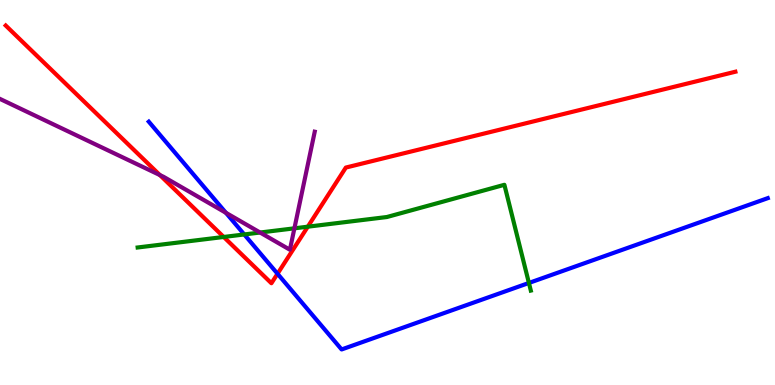[{'lines': ['blue', 'red'], 'intersections': [{'x': 3.58, 'y': 2.89}]}, {'lines': ['green', 'red'], 'intersections': [{'x': 2.89, 'y': 3.84}, {'x': 3.97, 'y': 4.11}]}, {'lines': ['purple', 'red'], 'intersections': [{'x': 2.06, 'y': 5.45}]}, {'lines': ['blue', 'green'], 'intersections': [{'x': 3.15, 'y': 3.91}, {'x': 6.82, 'y': 2.65}]}, {'lines': ['blue', 'purple'], 'intersections': [{'x': 2.92, 'y': 4.47}]}, {'lines': ['green', 'purple'], 'intersections': [{'x': 3.36, 'y': 3.96}, {'x': 3.8, 'y': 4.07}]}]